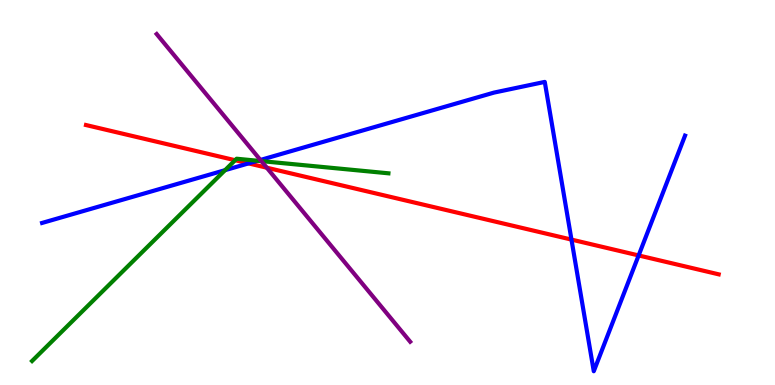[{'lines': ['blue', 'red'], 'intersections': [{'x': 3.21, 'y': 5.76}, {'x': 7.37, 'y': 3.78}, {'x': 8.24, 'y': 3.37}]}, {'lines': ['green', 'red'], 'intersections': [{'x': 3.03, 'y': 5.84}]}, {'lines': ['purple', 'red'], 'intersections': [{'x': 3.44, 'y': 5.64}]}, {'lines': ['blue', 'green'], 'intersections': [{'x': 2.9, 'y': 5.58}, {'x': 3.33, 'y': 5.82}]}, {'lines': ['blue', 'purple'], 'intersections': [{'x': 3.36, 'y': 5.84}]}, {'lines': ['green', 'purple'], 'intersections': [{'x': 3.37, 'y': 5.82}]}]